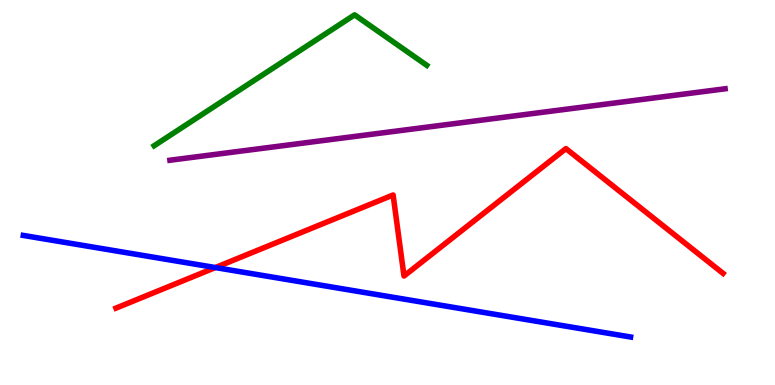[{'lines': ['blue', 'red'], 'intersections': [{'x': 2.78, 'y': 3.05}]}, {'lines': ['green', 'red'], 'intersections': []}, {'lines': ['purple', 'red'], 'intersections': []}, {'lines': ['blue', 'green'], 'intersections': []}, {'lines': ['blue', 'purple'], 'intersections': []}, {'lines': ['green', 'purple'], 'intersections': []}]